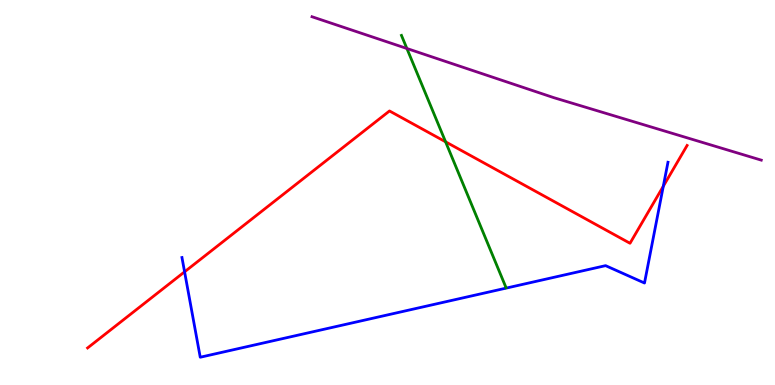[{'lines': ['blue', 'red'], 'intersections': [{'x': 2.38, 'y': 2.94}, {'x': 8.56, 'y': 5.16}]}, {'lines': ['green', 'red'], 'intersections': [{'x': 5.75, 'y': 6.32}]}, {'lines': ['purple', 'red'], 'intersections': []}, {'lines': ['blue', 'green'], 'intersections': []}, {'lines': ['blue', 'purple'], 'intersections': []}, {'lines': ['green', 'purple'], 'intersections': [{'x': 5.25, 'y': 8.74}]}]